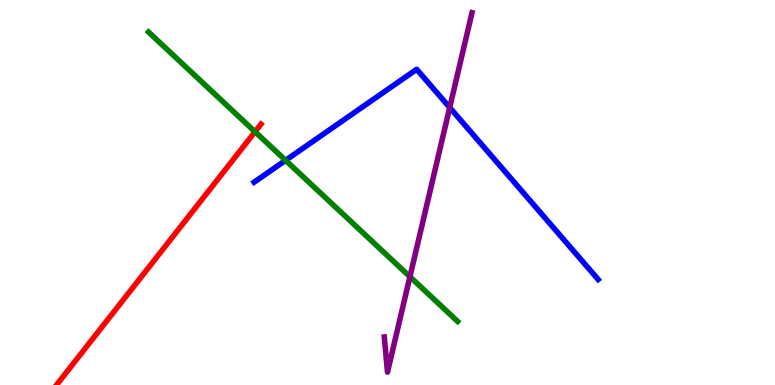[{'lines': ['blue', 'red'], 'intersections': []}, {'lines': ['green', 'red'], 'intersections': [{'x': 3.29, 'y': 6.58}]}, {'lines': ['purple', 'red'], 'intersections': []}, {'lines': ['blue', 'green'], 'intersections': [{'x': 3.68, 'y': 5.84}]}, {'lines': ['blue', 'purple'], 'intersections': [{'x': 5.8, 'y': 7.21}]}, {'lines': ['green', 'purple'], 'intersections': [{'x': 5.29, 'y': 2.81}]}]